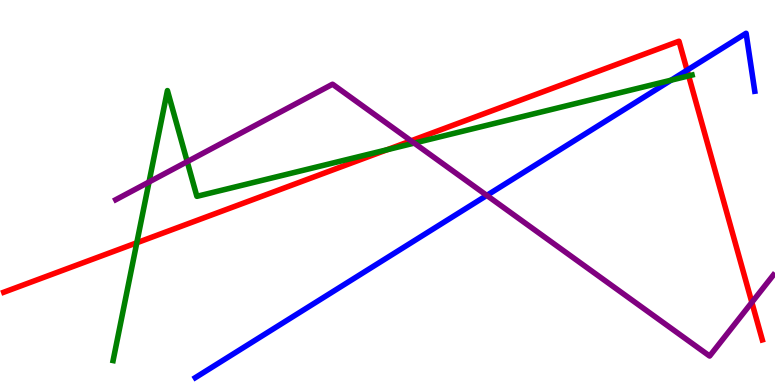[{'lines': ['blue', 'red'], 'intersections': [{'x': 8.87, 'y': 8.18}]}, {'lines': ['green', 'red'], 'intersections': [{'x': 1.77, 'y': 3.69}, {'x': 4.99, 'y': 6.11}, {'x': 8.89, 'y': 8.03}]}, {'lines': ['purple', 'red'], 'intersections': [{'x': 5.3, 'y': 6.34}, {'x': 9.7, 'y': 2.15}]}, {'lines': ['blue', 'green'], 'intersections': [{'x': 8.66, 'y': 7.92}]}, {'lines': ['blue', 'purple'], 'intersections': [{'x': 6.28, 'y': 4.92}]}, {'lines': ['green', 'purple'], 'intersections': [{'x': 1.92, 'y': 5.27}, {'x': 2.42, 'y': 5.8}, {'x': 5.34, 'y': 6.28}]}]